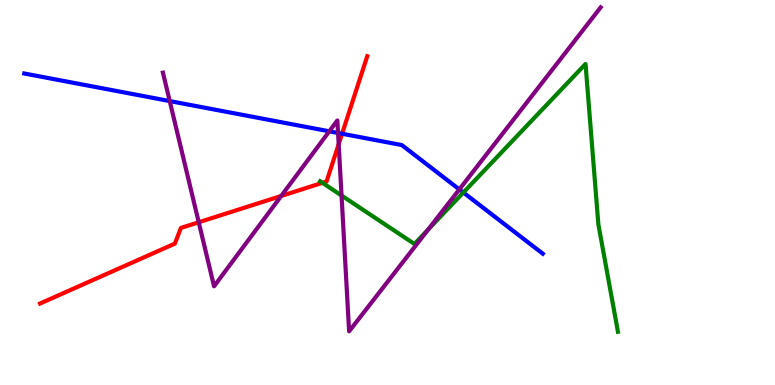[{'lines': ['blue', 'red'], 'intersections': [{'x': 4.41, 'y': 6.53}]}, {'lines': ['green', 'red'], 'intersections': [{'x': 4.16, 'y': 5.25}]}, {'lines': ['purple', 'red'], 'intersections': [{'x': 2.56, 'y': 4.23}, {'x': 3.63, 'y': 4.91}, {'x': 4.37, 'y': 6.25}]}, {'lines': ['blue', 'green'], 'intersections': [{'x': 5.98, 'y': 5.0}]}, {'lines': ['blue', 'purple'], 'intersections': [{'x': 2.19, 'y': 7.37}, {'x': 4.25, 'y': 6.59}, {'x': 4.36, 'y': 6.55}, {'x': 5.93, 'y': 5.08}]}, {'lines': ['green', 'purple'], 'intersections': [{'x': 4.41, 'y': 4.92}, {'x': 5.52, 'y': 4.04}]}]